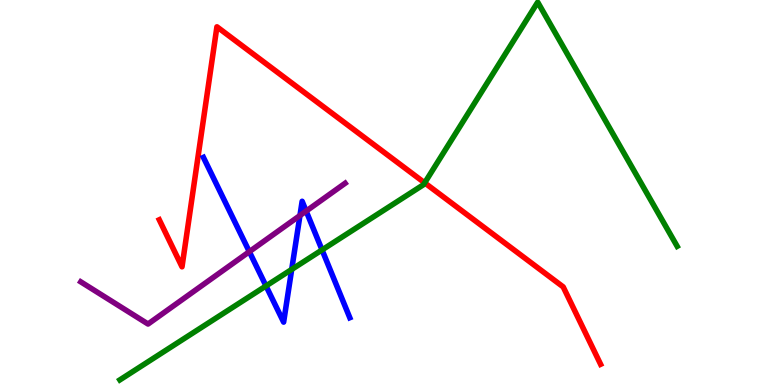[{'lines': ['blue', 'red'], 'intersections': []}, {'lines': ['green', 'red'], 'intersections': [{'x': 5.48, 'y': 5.25}]}, {'lines': ['purple', 'red'], 'intersections': []}, {'lines': ['blue', 'green'], 'intersections': [{'x': 3.43, 'y': 2.57}, {'x': 3.76, 'y': 3.0}, {'x': 4.16, 'y': 3.51}]}, {'lines': ['blue', 'purple'], 'intersections': [{'x': 3.22, 'y': 3.46}, {'x': 3.87, 'y': 4.4}, {'x': 3.95, 'y': 4.52}]}, {'lines': ['green', 'purple'], 'intersections': []}]